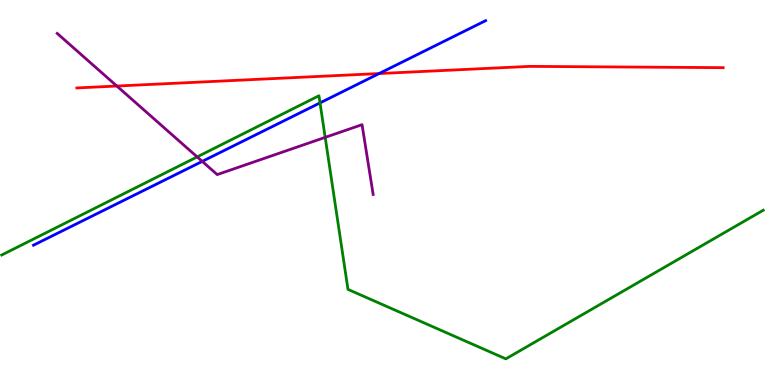[{'lines': ['blue', 'red'], 'intersections': [{'x': 4.89, 'y': 8.09}]}, {'lines': ['green', 'red'], 'intersections': []}, {'lines': ['purple', 'red'], 'intersections': [{'x': 1.51, 'y': 7.77}]}, {'lines': ['blue', 'green'], 'intersections': [{'x': 4.13, 'y': 7.33}]}, {'lines': ['blue', 'purple'], 'intersections': [{'x': 2.61, 'y': 5.81}]}, {'lines': ['green', 'purple'], 'intersections': [{'x': 2.54, 'y': 5.92}, {'x': 4.2, 'y': 6.43}]}]